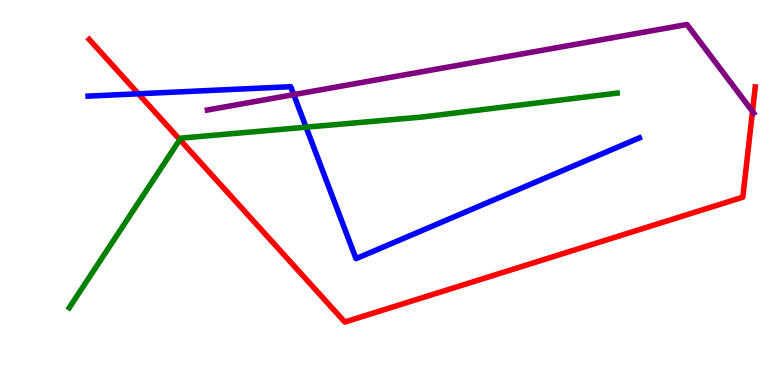[{'lines': ['blue', 'red'], 'intersections': [{'x': 1.79, 'y': 7.56}]}, {'lines': ['green', 'red'], 'intersections': [{'x': 2.32, 'y': 6.37}]}, {'lines': ['purple', 'red'], 'intersections': [{'x': 9.71, 'y': 7.11}]}, {'lines': ['blue', 'green'], 'intersections': [{'x': 3.95, 'y': 6.7}]}, {'lines': ['blue', 'purple'], 'intersections': [{'x': 3.79, 'y': 7.54}]}, {'lines': ['green', 'purple'], 'intersections': []}]